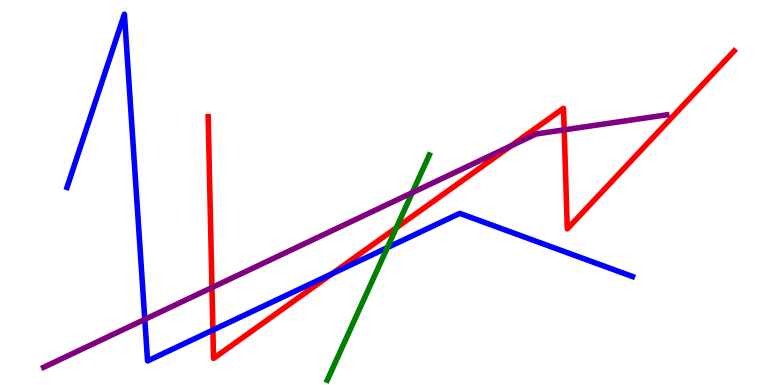[{'lines': ['blue', 'red'], 'intersections': [{'x': 2.75, 'y': 1.43}, {'x': 4.28, 'y': 2.89}]}, {'lines': ['green', 'red'], 'intersections': [{'x': 5.11, 'y': 4.08}]}, {'lines': ['purple', 'red'], 'intersections': [{'x': 2.73, 'y': 2.53}, {'x': 6.59, 'y': 6.21}, {'x': 7.28, 'y': 6.63}]}, {'lines': ['blue', 'green'], 'intersections': [{'x': 5.0, 'y': 3.57}]}, {'lines': ['blue', 'purple'], 'intersections': [{'x': 1.87, 'y': 1.7}]}, {'lines': ['green', 'purple'], 'intersections': [{'x': 5.32, 'y': 5.0}]}]